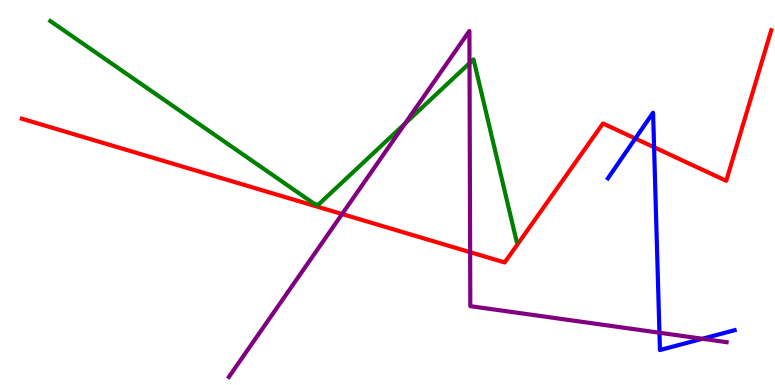[{'lines': ['blue', 'red'], 'intersections': [{'x': 8.2, 'y': 6.4}, {'x': 8.44, 'y': 6.18}]}, {'lines': ['green', 'red'], 'intersections': []}, {'lines': ['purple', 'red'], 'intersections': [{'x': 4.41, 'y': 4.44}, {'x': 6.07, 'y': 3.45}]}, {'lines': ['blue', 'green'], 'intersections': []}, {'lines': ['blue', 'purple'], 'intersections': [{'x': 8.51, 'y': 1.36}, {'x': 9.06, 'y': 1.2}]}, {'lines': ['green', 'purple'], 'intersections': [{'x': 5.23, 'y': 6.79}, {'x': 6.06, 'y': 8.36}]}]